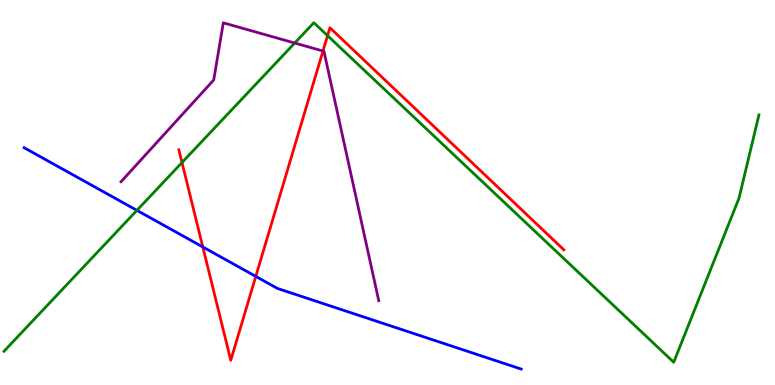[{'lines': ['blue', 'red'], 'intersections': [{'x': 2.62, 'y': 3.59}, {'x': 3.3, 'y': 2.82}]}, {'lines': ['green', 'red'], 'intersections': [{'x': 2.35, 'y': 5.78}, {'x': 4.23, 'y': 9.07}]}, {'lines': ['purple', 'red'], 'intersections': [{'x': 4.17, 'y': 8.67}]}, {'lines': ['blue', 'green'], 'intersections': [{'x': 1.77, 'y': 4.54}]}, {'lines': ['blue', 'purple'], 'intersections': []}, {'lines': ['green', 'purple'], 'intersections': [{'x': 3.8, 'y': 8.88}]}]